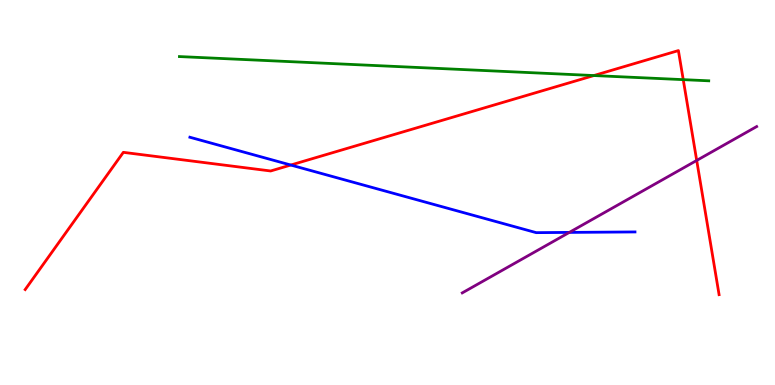[{'lines': ['blue', 'red'], 'intersections': [{'x': 3.75, 'y': 5.71}]}, {'lines': ['green', 'red'], 'intersections': [{'x': 7.66, 'y': 8.04}, {'x': 8.82, 'y': 7.93}]}, {'lines': ['purple', 'red'], 'intersections': [{'x': 8.99, 'y': 5.83}]}, {'lines': ['blue', 'green'], 'intersections': []}, {'lines': ['blue', 'purple'], 'intersections': [{'x': 7.35, 'y': 3.96}]}, {'lines': ['green', 'purple'], 'intersections': []}]